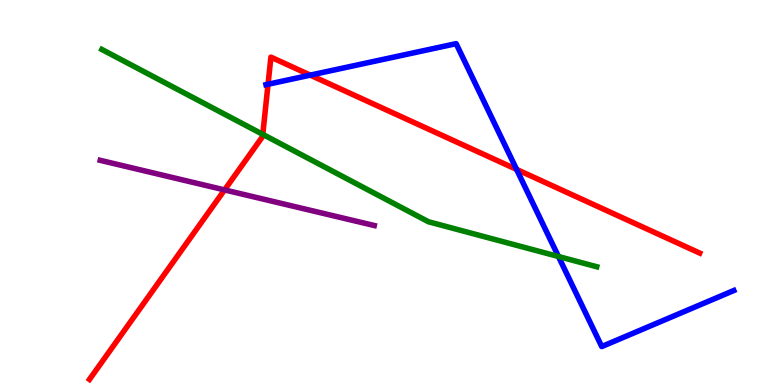[{'lines': ['blue', 'red'], 'intersections': [{'x': 3.46, 'y': 7.81}, {'x': 4.0, 'y': 8.05}, {'x': 6.67, 'y': 5.6}]}, {'lines': ['green', 'red'], 'intersections': [{'x': 3.39, 'y': 6.51}]}, {'lines': ['purple', 'red'], 'intersections': [{'x': 2.9, 'y': 5.07}]}, {'lines': ['blue', 'green'], 'intersections': [{'x': 7.21, 'y': 3.34}]}, {'lines': ['blue', 'purple'], 'intersections': []}, {'lines': ['green', 'purple'], 'intersections': []}]